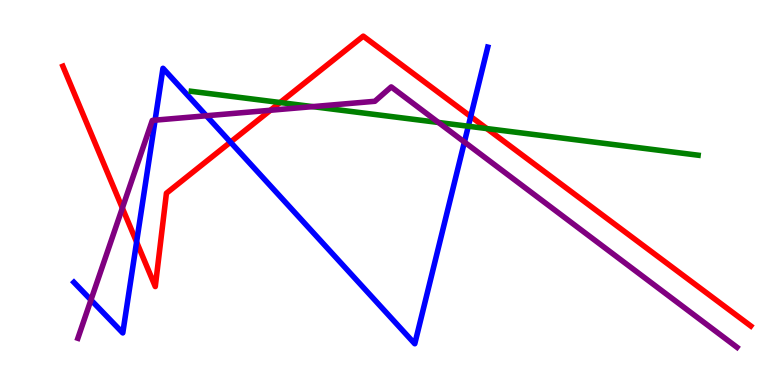[{'lines': ['blue', 'red'], 'intersections': [{'x': 1.76, 'y': 3.71}, {'x': 2.97, 'y': 6.31}, {'x': 6.07, 'y': 6.97}]}, {'lines': ['green', 'red'], 'intersections': [{'x': 3.61, 'y': 7.34}, {'x': 6.28, 'y': 6.66}]}, {'lines': ['purple', 'red'], 'intersections': [{'x': 1.58, 'y': 4.6}, {'x': 3.49, 'y': 7.14}]}, {'lines': ['blue', 'green'], 'intersections': [{'x': 6.04, 'y': 6.72}]}, {'lines': ['blue', 'purple'], 'intersections': [{'x': 1.17, 'y': 2.21}, {'x': 2.0, 'y': 6.88}, {'x': 2.66, 'y': 6.99}, {'x': 5.99, 'y': 6.31}]}, {'lines': ['green', 'purple'], 'intersections': [{'x': 4.04, 'y': 7.23}, {'x': 5.66, 'y': 6.82}]}]